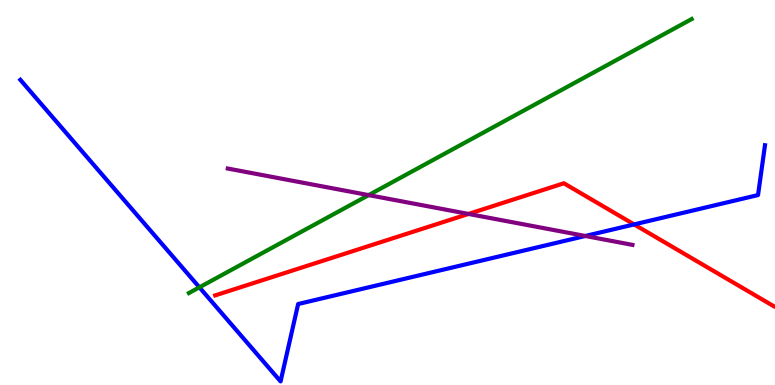[{'lines': ['blue', 'red'], 'intersections': [{'x': 8.18, 'y': 4.17}]}, {'lines': ['green', 'red'], 'intersections': []}, {'lines': ['purple', 'red'], 'intersections': [{'x': 6.04, 'y': 4.44}]}, {'lines': ['blue', 'green'], 'intersections': [{'x': 2.57, 'y': 2.54}]}, {'lines': ['blue', 'purple'], 'intersections': [{'x': 7.55, 'y': 3.87}]}, {'lines': ['green', 'purple'], 'intersections': [{'x': 4.76, 'y': 4.93}]}]